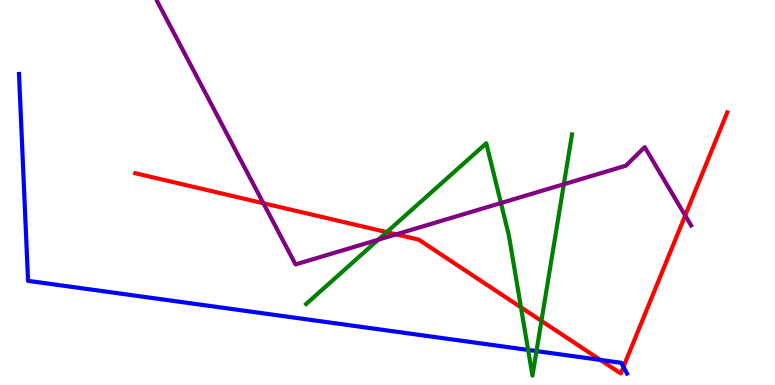[{'lines': ['blue', 'red'], 'intersections': [{'x': 7.75, 'y': 0.652}, {'x': 8.04, 'y': 0.47}]}, {'lines': ['green', 'red'], 'intersections': [{'x': 4.99, 'y': 3.97}, {'x': 6.72, 'y': 2.02}, {'x': 6.99, 'y': 1.66}]}, {'lines': ['purple', 'red'], 'intersections': [{'x': 3.4, 'y': 4.72}, {'x': 5.11, 'y': 3.91}, {'x': 8.84, 'y': 4.4}]}, {'lines': ['blue', 'green'], 'intersections': [{'x': 6.81, 'y': 0.911}, {'x': 6.92, 'y': 0.881}]}, {'lines': ['blue', 'purple'], 'intersections': []}, {'lines': ['green', 'purple'], 'intersections': [{'x': 4.88, 'y': 3.77}, {'x': 6.46, 'y': 4.73}, {'x': 7.28, 'y': 5.21}]}]